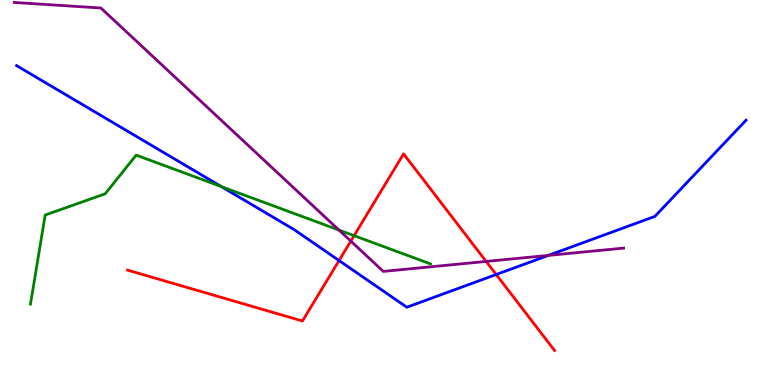[{'lines': ['blue', 'red'], 'intersections': [{'x': 4.37, 'y': 3.23}, {'x': 6.4, 'y': 2.87}]}, {'lines': ['green', 'red'], 'intersections': [{'x': 4.57, 'y': 3.88}]}, {'lines': ['purple', 'red'], 'intersections': [{'x': 4.53, 'y': 3.74}, {'x': 6.27, 'y': 3.21}]}, {'lines': ['blue', 'green'], 'intersections': [{'x': 2.86, 'y': 5.15}]}, {'lines': ['blue', 'purple'], 'intersections': [{'x': 7.08, 'y': 3.37}]}, {'lines': ['green', 'purple'], 'intersections': [{'x': 4.37, 'y': 4.02}]}]